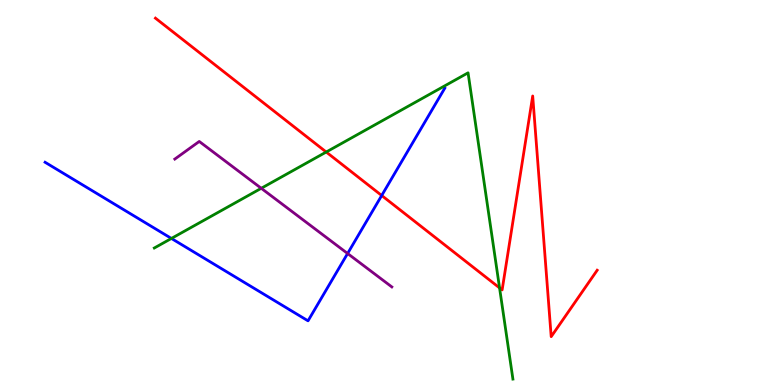[{'lines': ['blue', 'red'], 'intersections': [{'x': 4.93, 'y': 4.92}]}, {'lines': ['green', 'red'], 'intersections': [{'x': 4.21, 'y': 6.05}, {'x': 6.45, 'y': 2.52}]}, {'lines': ['purple', 'red'], 'intersections': []}, {'lines': ['blue', 'green'], 'intersections': [{'x': 2.21, 'y': 3.81}]}, {'lines': ['blue', 'purple'], 'intersections': [{'x': 4.49, 'y': 3.42}]}, {'lines': ['green', 'purple'], 'intersections': [{'x': 3.37, 'y': 5.11}]}]